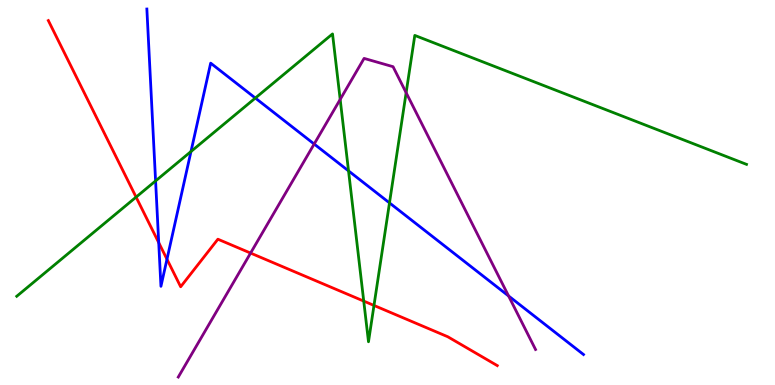[{'lines': ['blue', 'red'], 'intersections': [{'x': 2.05, 'y': 3.7}, {'x': 2.15, 'y': 3.27}]}, {'lines': ['green', 'red'], 'intersections': [{'x': 1.76, 'y': 4.88}, {'x': 4.69, 'y': 2.18}, {'x': 4.83, 'y': 2.07}]}, {'lines': ['purple', 'red'], 'intersections': [{'x': 3.23, 'y': 3.43}]}, {'lines': ['blue', 'green'], 'intersections': [{'x': 2.01, 'y': 5.3}, {'x': 2.46, 'y': 6.06}, {'x': 3.29, 'y': 7.45}, {'x': 4.5, 'y': 5.56}, {'x': 5.03, 'y': 4.73}]}, {'lines': ['blue', 'purple'], 'intersections': [{'x': 4.05, 'y': 6.26}, {'x': 6.56, 'y': 2.31}]}, {'lines': ['green', 'purple'], 'intersections': [{'x': 4.39, 'y': 7.42}, {'x': 5.24, 'y': 7.59}]}]